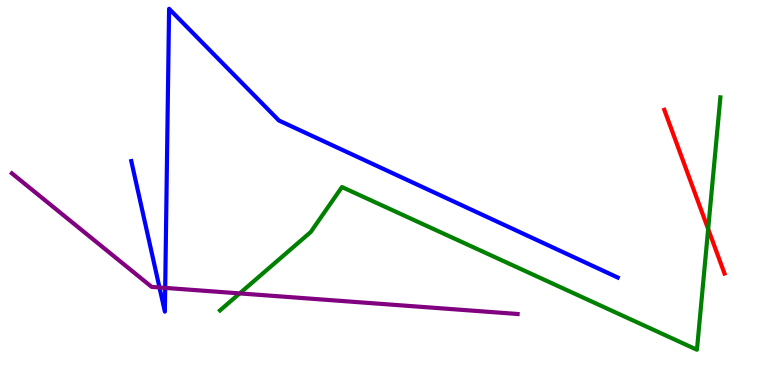[{'lines': ['blue', 'red'], 'intersections': []}, {'lines': ['green', 'red'], 'intersections': [{'x': 9.14, 'y': 4.05}]}, {'lines': ['purple', 'red'], 'intersections': []}, {'lines': ['blue', 'green'], 'intersections': []}, {'lines': ['blue', 'purple'], 'intersections': [{'x': 2.06, 'y': 2.53}, {'x': 2.13, 'y': 2.52}]}, {'lines': ['green', 'purple'], 'intersections': [{'x': 3.09, 'y': 2.38}]}]